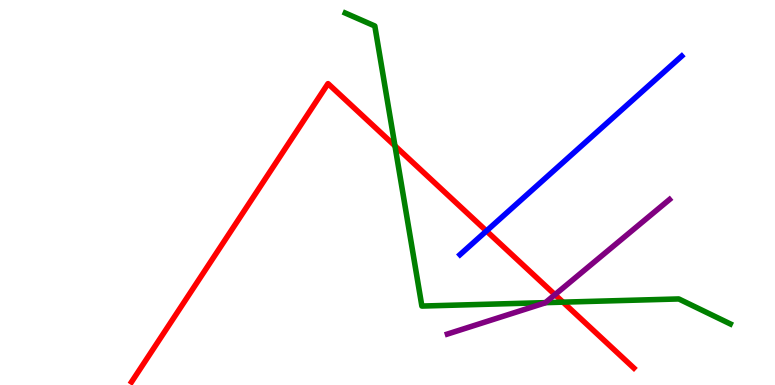[{'lines': ['blue', 'red'], 'intersections': [{'x': 6.28, 'y': 4.0}]}, {'lines': ['green', 'red'], 'intersections': [{'x': 5.1, 'y': 6.21}, {'x': 7.26, 'y': 2.15}]}, {'lines': ['purple', 'red'], 'intersections': [{'x': 7.16, 'y': 2.35}]}, {'lines': ['blue', 'green'], 'intersections': []}, {'lines': ['blue', 'purple'], 'intersections': []}, {'lines': ['green', 'purple'], 'intersections': [{'x': 7.04, 'y': 2.14}]}]